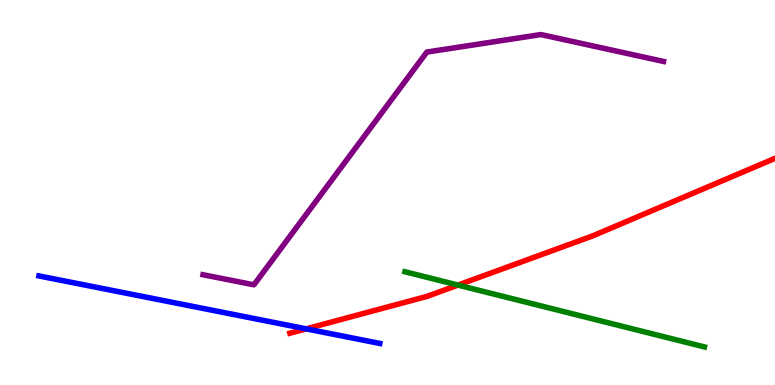[{'lines': ['blue', 'red'], 'intersections': [{'x': 3.95, 'y': 1.46}]}, {'lines': ['green', 'red'], 'intersections': [{'x': 5.91, 'y': 2.6}]}, {'lines': ['purple', 'red'], 'intersections': []}, {'lines': ['blue', 'green'], 'intersections': []}, {'lines': ['blue', 'purple'], 'intersections': []}, {'lines': ['green', 'purple'], 'intersections': []}]